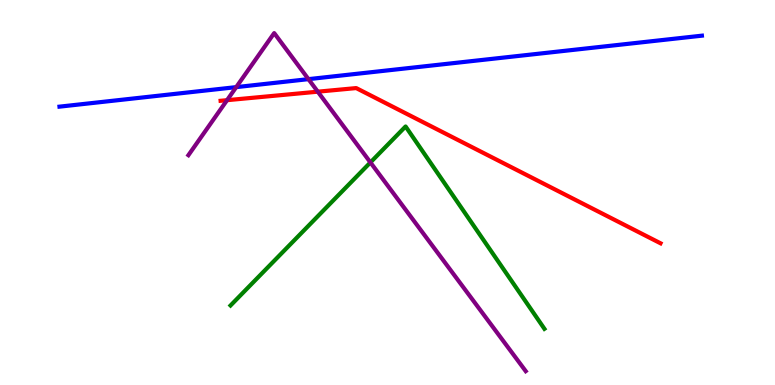[{'lines': ['blue', 'red'], 'intersections': []}, {'lines': ['green', 'red'], 'intersections': []}, {'lines': ['purple', 'red'], 'intersections': [{'x': 2.93, 'y': 7.4}, {'x': 4.1, 'y': 7.62}]}, {'lines': ['blue', 'green'], 'intersections': []}, {'lines': ['blue', 'purple'], 'intersections': [{'x': 3.05, 'y': 7.74}, {'x': 3.98, 'y': 7.94}]}, {'lines': ['green', 'purple'], 'intersections': [{'x': 4.78, 'y': 5.78}]}]